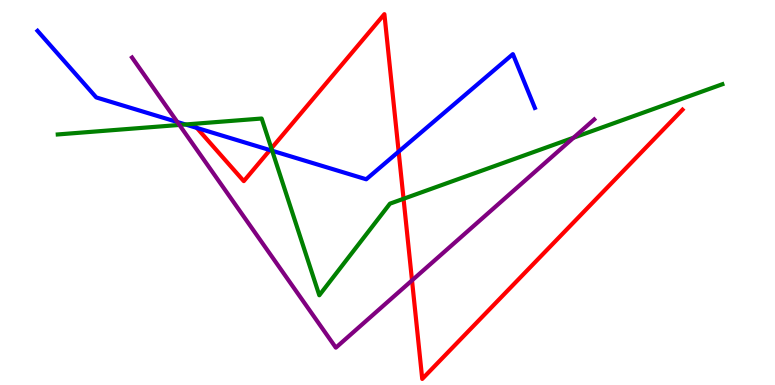[{'lines': ['blue', 'red'], 'intersections': [{'x': 2.54, 'y': 6.68}, {'x': 3.48, 'y': 6.1}, {'x': 5.14, 'y': 6.06}]}, {'lines': ['green', 'red'], 'intersections': [{'x': 3.5, 'y': 6.15}, {'x': 5.21, 'y': 4.84}]}, {'lines': ['purple', 'red'], 'intersections': [{'x': 5.32, 'y': 2.72}]}, {'lines': ['blue', 'green'], 'intersections': [{'x': 2.39, 'y': 6.77}, {'x': 3.51, 'y': 6.08}]}, {'lines': ['blue', 'purple'], 'intersections': [{'x': 2.29, 'y': 6.83}]}, {'lines': ['green', 'purple'], 'intersections': [{'x': 2.31, 'y': 6.75}, {'x': 7.4, 'y': 6.42}]}]